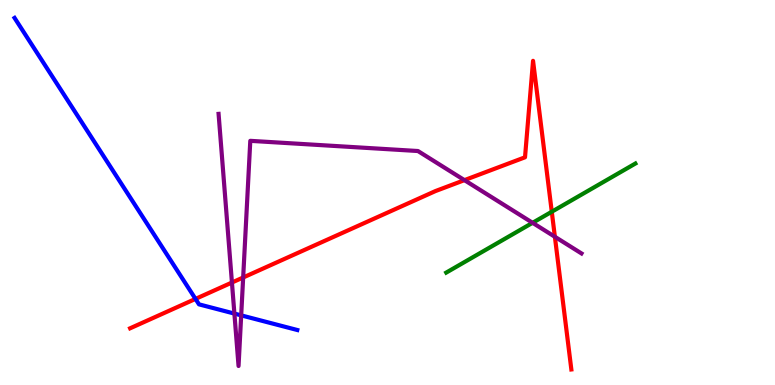[{'lines': ['blue', 'red'], 'intersections': [{'x': 2.52, 'y': 2.24}]}, {'lines': ['green', 'red'], 'intersections': [{'x': 7.12, 'y': 4.5}]}, {'lines': ['purple', 'red'], 'intersections': [{'x': 2.99, 'y': 2.66}, {'x': 3.14, 'y': 2.79}, {'x': 5.99, 'y': 5.32}, {'x': 7.16, 'y': 3.85}]}, {'lines': ['blue', 'green'], 'intersections': []}, {'lines': ['blue', 'purple'], 'intersections': [{'x': 3.02, 'y': 1.85}, {'x': 3.11, 'y': 1.81}]}, {'lines': ['green', 'purple'], 'intersections': [{'x': 6.87, 'y': 4.21}]}]